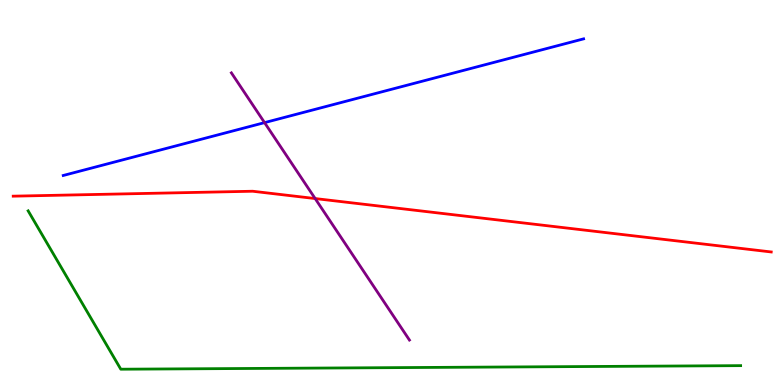[{'lines': ['blue', 'red'], 'intersections': []}, {'lines': ['green', 'red'], 'intersections': []}, {'lines': ['purple', 'red'], 'intersections': [{'x': 4.07, 'y': 4.84}]}, {'lines': ['blue', 'green'], 'intersections': []}, {'lines': ['blue', 'purple'], 'intersections': [{'x': 3.41, 'y': 6.81}]}, {'lines': ['green', 'purple'], 'intersections': []}]